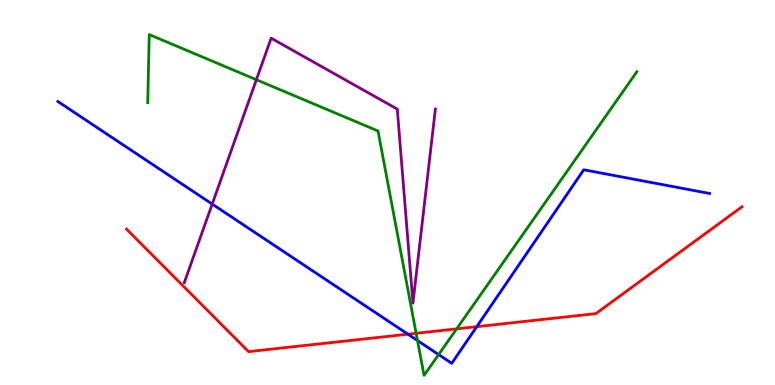[{'lines': ['blue', 'red'], 'intersections': [{'x': 5.26, 'y': 1.32}, {'x': 6.15, 'y': 1.52}]}, {'lines': ['green', 'red'], 'intersections': [{'x': 5.37, 'y': 1.34}, {'x': 5.89, 'y': 1.46}]}, {'lines': ['purple', 'red'], 'intersections': []}, {'lines': ['blue', 'green'], 'intersections': [{'x': 5.39, 'y': 1.15}, {'x': 5.66, 'y': 0.79}]}, {'lines': ['blue', 'purple'], 'intersections': [{'x': 2.74, 'y': 4.7}]}, {'lines': ['green', 'purple'], 'intersections': [{'x': 3.31, 'y': 7.93}]}]